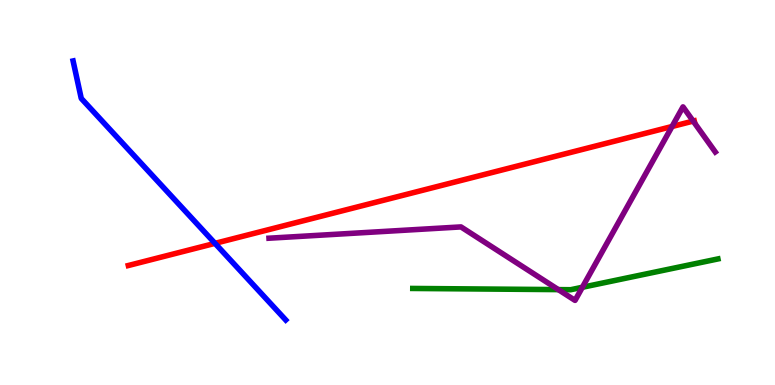[{'lines': ['blue', 'red'], 'intersections': [{'x': 2.77, 'y': 3.68}]}, {'lines': ['green', 'red'], 'intersections': []}, {'lines': ['purple', 'red'], 'intersections': [{'x': 8.67, 'y': 6.71}, {'x': 8.94, 'y': 6.85}]}, {'lines': ['blue', 'green'], 'intersections': []}, {'lines': ['blue', 'purple'], 'intersections': []}, {'lines': ['green', 'purple'], 'intersections': [{'x': 7.2, 'y': 2.48}, {'x': 7.51, 'y': 2.54}]}]